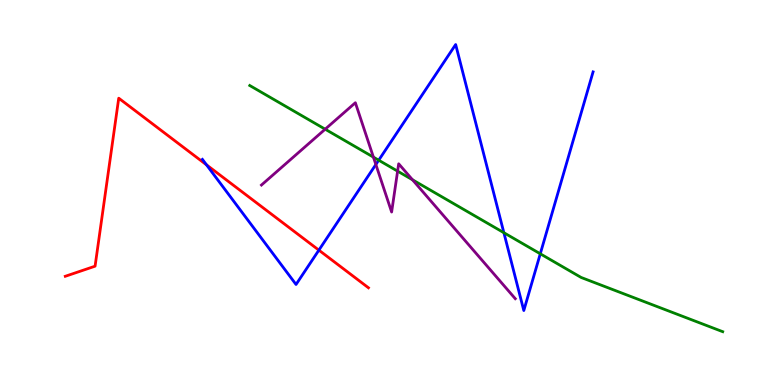[{'lines': ['blue', 'red'], 'intersections': [{'x': 2.66, 'y': 5.72}, {'x': 4.11, 'y': 3.5}]}, {'lines': ['green', 'red'], 'intersections': []}, {'lines': ['purple', 'red'], 'intersections': []}, {'lines': ['blue', 'green'], 'intersections': [{'x': 4.89, 'y': 5.84}, {'x': 6.5, 'y': 3.96}, {'x': 6.97, 'y': 3.41}]}, {'lines': ['blue', 'purple'], 'intersections': [{'x': 4.85, 'y': 5.73}]}, {'lines': ['green', 'purple'], 'intersections': [{'x': 4.2, 'y': 6.64}, {'x': 4.82, 'y': 5.92}, {'x': 5.13, 'y': 5.55}, {'x': 5.32, 'y': 5.33}]}]